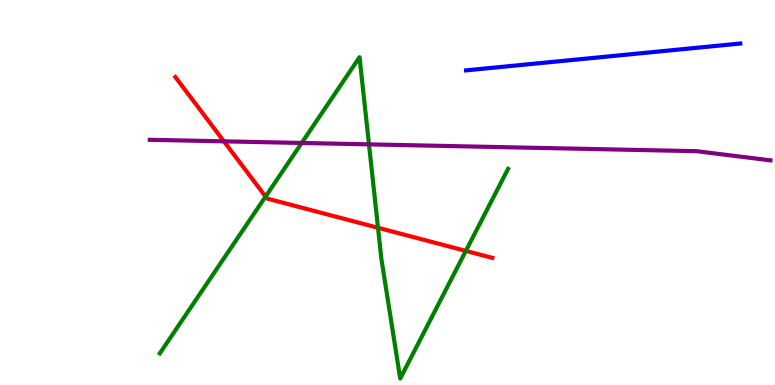[{'lines': ['blue', 'red'], 'intersections': []}, {'lines': ['green', 'red'], 'intersections': [{'x': 3.43, 'y': 4.89}, {'x': 4.88, 'y': 4.08}, {'x': 6.01, 'y': 3.48}]}, {'lines': ['purple', 'red'], 'intersections': [{'x': 2.89, 'y': 6.33}]}, {'lines': ['blue', 'green'], 'intersections': []}, {'lines': ['blue', 'purple'], 'intersections': []}, {'lines': ['green', 'purple'], 'intersections': [{'x': 3.89, 'y': 6.29}, {'x': 4.76, 'y': 6.25}]}]